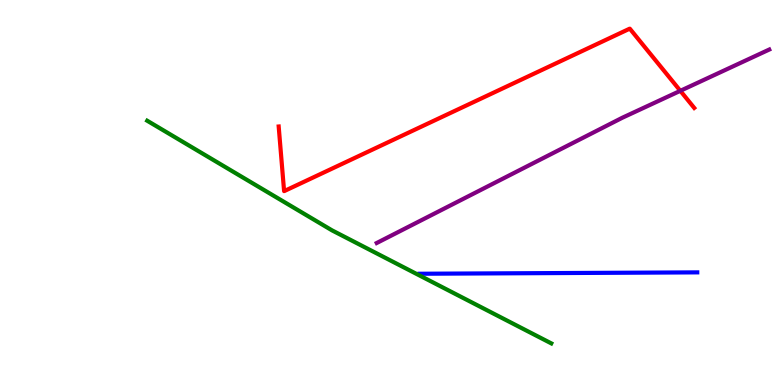[{'lines': ['blue', 'red'], 'intersections': []}, {'lines': ['green', 'red'], 'intersections': []}, {'lines': ['purple', 'red'], 'intersections': [{'x': 8.78, 'y': 7.64}]}, {'lines': ['blue', 'green'], 'intersections': []}, {'lines': ['blue', 'purple'], 'intersections': []}, {'lines': ['green', 'purple'], 'intersections': []}]